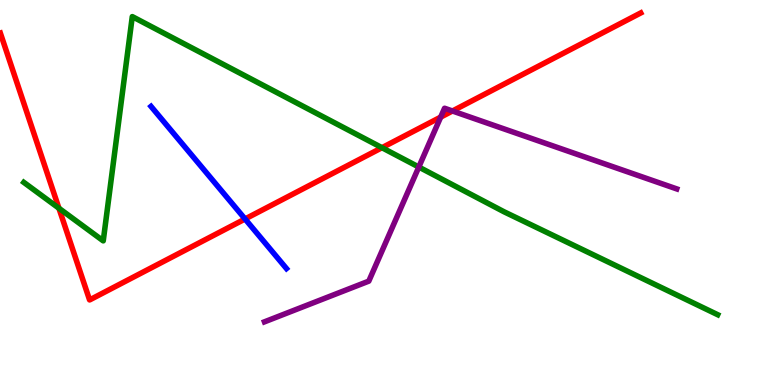[{'lines': ['blue', 'red'], 'intersections': [{'x': 3.16, 'y': 4.31}]}, {'lines': ['green', 'red'], 'intersections': [{'x': 0.76, 'y': 4.59}, {'x': 4.93, 'y': 6.16}]}, {'lines': ['purple', 'red'], 'intersections': [{'x': 5.69, 'y': 6.96}, {'x': 5.84, 'y': 7.12}]}, {'lines': ['blue', 'green'], 'intersections': []}, {'lines': ['blue', 'purple'], 'intersections': []}, {'lines': ['green', 'purple'], 'intersections': [{'x': 5.4, 'y': 5.66}]}]